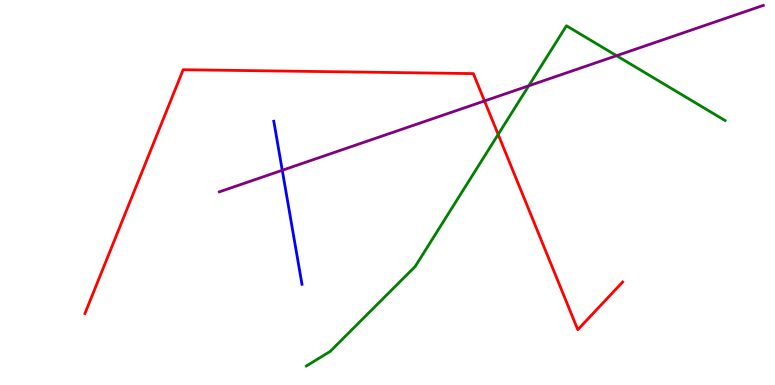[{'lines': ['blue', 'red'], 'intersections': []}, {'lines': ['green', 'red'], 'intersections': [{'x': 6.43, 'y': 6.51}]}, {'lines': ['purple', 'red'], 'intersections': [{'x': 6.25, 'y': 7.38}]}, {'lines': ['blue', 'green'], 'intersections': []}, {'lines': ['blue', 'purple'], 'intersections': [{'x': 3.64, 'y': 5.58}]}, {'lines': ['green', 'purple'], 'intersections': [{'x': 6.82, 'y': 7.77}, {'x': 7.96, 'y': 8.55}]}]